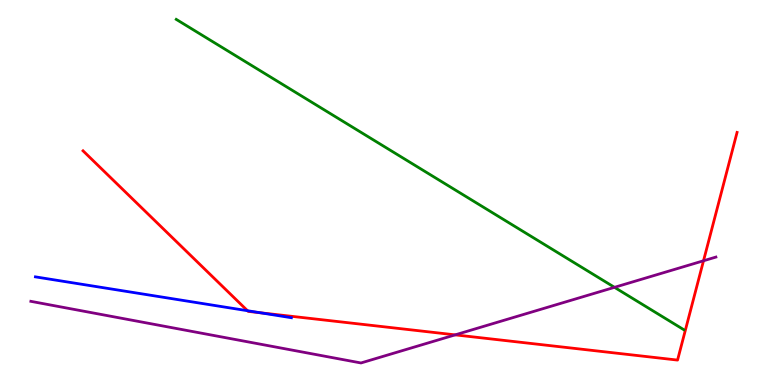[{'lines': ['blue', 'red'], 'intersections': [{'x': 3.19, 'y': 1.93}, {'x': 3.36, 'y': 1.88}]}, {'lines': ['green', 'red'], 'intersections': []}, {'lines': ['purple', 'red'], 'intersections': [{'x': 5.87, 'y': 1.3}, {'x': 9.08, 'y': 3.23}]}, {'lines': ['blue', 'green'], 'intersections': []}, {'lines': ['blue', 'purple'], 'intersections': []}, {'lines': ['green', 'purple'], 'intersections': [{'x': 7.93, 'y': 2.54}]}]